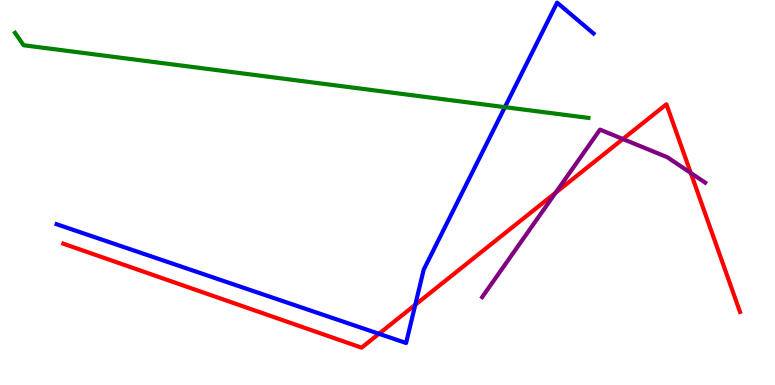[{'lines': ['blue', 'red'], 'intersections': [{'x': 4.89, 'y': 1.33}, {'x': 5.36, 'y': 2.08}]}, {'lines': ['green', 'red'], 'intersections': []}, {'lines': ['purple', 'red'], 'intersections': [{'x': 7.17, 'y': 4.99}, {'x': 8.04, 'y': 6.39}, {'x': 8.91, 'y': 5.51}]}, {'lines': ['blue', 'green'], 'intersections': [{'x': 6.51, 'y': 7.22}]}, {'lines': ['blue', 'purple'], 'intersections': []}, {'lines': ['green', 'purple'], 'intersections': []}]